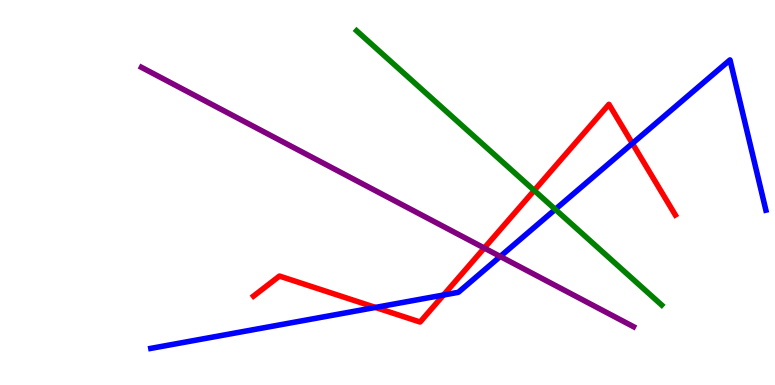[{'lines': ['blue', 'red'], 'intersections': [{'x': 4.84, 'y': 2.01}, {'x': 5.72, 'y': 2.34}, {'x': 8.16, 'y': 6.27}]}, {'lines': ['green', 'red'], 'intersections': [{'x': 6.89, 'y': 5.05}]}, {'lines': ['purple', 'red'], 'intersections': [{'x': 6.25, 'y': 3.56}]}, {'lines': ['blue', 'green'], 'intersections': [{'x': 7.16, 'y': 4.56}]}, {'lines': ['blue', 'purple'], 'intersections': [{'x': 6.45, 'y': 3.34}]}, {'lines': ['green', 'purple'], 'intersections': []}]